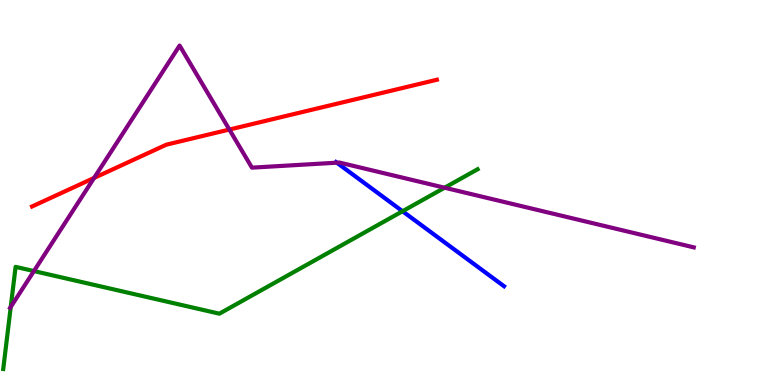[{'lines': ['blue', 'red'], 'intersections': []}, {'lines': ['green', 'red'], 'intersections': []}, {'lines': ['purple', 'red'], 'intersections': [{'x': 1.21, 'y': 5.38}, {'x': 2.96, 'y': 6.64}]}, {'lines': ['blue', 'green'], 'intersections': [{'x': 5.19, 'y': 4.51}]}, {'lines': ['blue', 'purple'], 'intersections': [{'x': 4.35, 'y': 5.77}]}, {'lines': ['green', 'purple'], 'intersections': [{'x': 0.139, 'y': 2.03}, {'x': 0.438, 'y': 2.96}, {'x': 5.74, 'y': 5.12}]}]